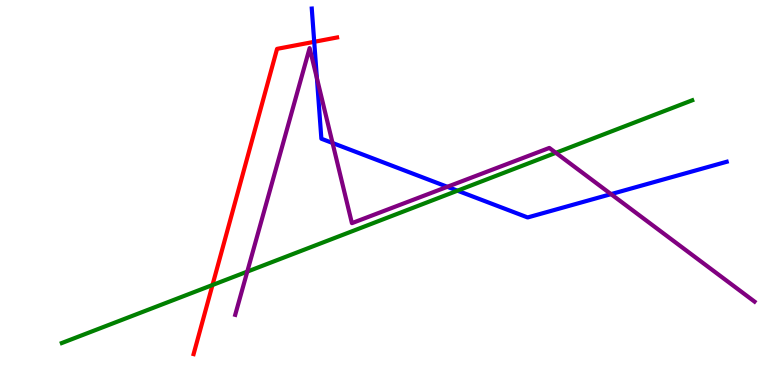[{'lines': ['blue', 'red'], 'intersections': [{'x': 4.05, 'y': 8.91}]}, {'lines': ['green', 'red'], 'intersections': [{'x': 2.74, 'y': 2.6}]}, {'lines': ['purple', 'red'], 'intersections': []}, {'lines': ['blue', 'green'], 'intersections': [{'x': 5.9, 'y': 5.05}]}, {'lines': ['blue', 'purple'], 'intersections': [{'x': 4.09, 'y': 7.97}, {'x': 4.29, 'y': 6.29}, {'x': 5.77, 'y': 5.15}, {'x': 7.88, 'y': 4.96}]}, {'lines': ['green', 'purple'], 'intersections': [{'x': 3.19, 'y': 2.95}, {'x': 7.17, 'y': 6.03}]}]